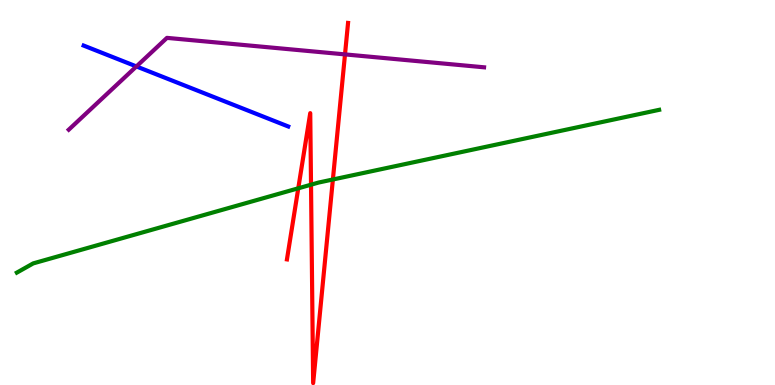[{'lines': ['blue', 'red'], 'intersections': []}, {'lines': ['green', 'red'], 'intersections': [{'x': 3.85, 'y': 5.11}, {'x': 4.01, 'y': 5.2}, {'x': 4.3, 'y': 5.34}]}, {'lines': ['purple', 'red'], 'intersections': [{'x': 4.45, 'y': 8.59}]}, {'lines': ['blue', 'green'], 'intersections': []}, {'lines': ['blue', 'purple'], 'intersections': [{'x': 1.76, 'y': 8.27}]}, {'lines': ['green', 'purple'], 'intersections': []}]